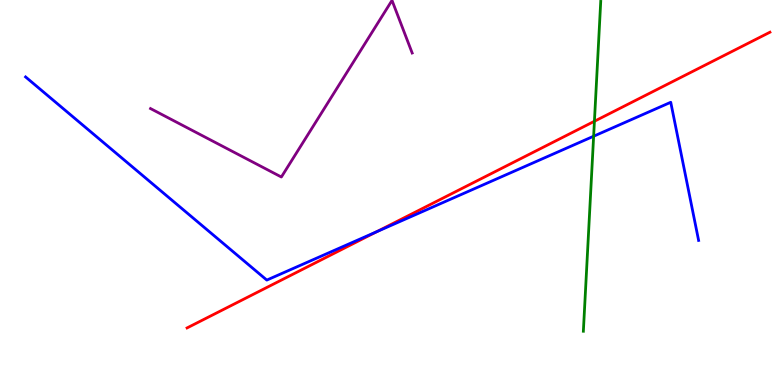[{'lines': ['blue', 'red'], 'intersections': [{'x': 4.86, 'y': 3.98}]}, {'lines': ['green', 'red'], 'intersections': [{'x': 7.67, 'y': 6.85}]}, {'lines': ['purple', 'red'], 'intersections': []}, {'lines': ['blue', 'green'], 'intersections': [{'x': 7.66, 'y': 6.46}]}, {'lines': ['blue', 'purple'], 'intersections': []}, {'lines': ['green', 'purple'], 'intersections': []}]